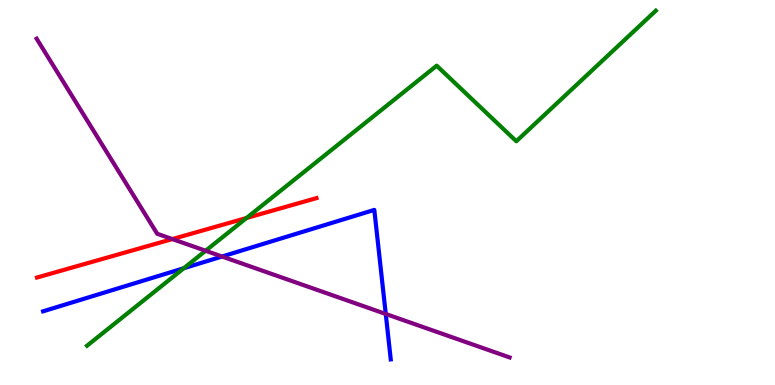[{'lines': ['blue', 'red'], 'intersections': []}, {'lines': ['green', 'red'], 'intersections': [{'x': 3.18, 'y': 4.34}]}, {'lines': ['purple', 'red'], 'intersections': [{'x': 2.22, 'y': 3.79}]}, {'lines': ['blue', 'green'], 'intersections': [{'x': 2.37, 'y': 3.03}]}, {'lines': ['blue', 'purple'], 'intersections': [{'x': 2.86, 'y': 3.34}, {'x': 4.98, 'y': 1.84}]}, {'lines': ['green', 'purple'], 'intersections': [{'x': 2.65, 'y': 3.49}]}]